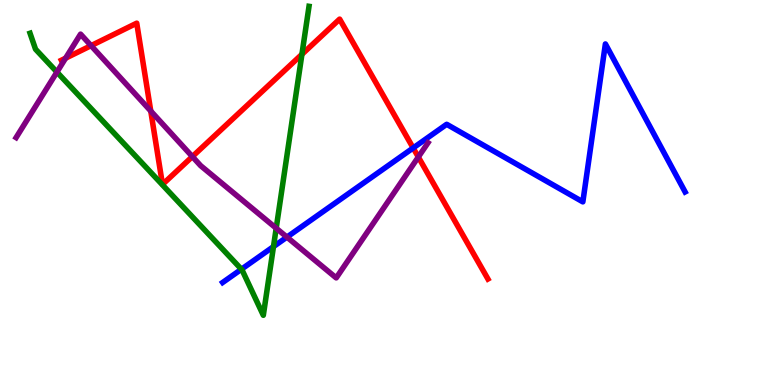[{'lines': ['blue', 'red'], 'intersections': [{'x': 5.33, 'y': 6.16}]}, {'lines': ['green', 'red'], 'intersections': [{'x': 3.9, 'y': 8.59}]}, {'lines': ['purple', 'red'], 'intersections': [{'x': 0.846, 'y': 8.49}, {'x': 1.18, 'y': 8.81}, {'x': 1.95, 'y': 7.12}, {'x': 2.48, 'y': 5.93}, {'x': 5.4, 'y': 5.92}]}, {'lines': ['blue', 'green'], 'intersections': [{'x': 3.12, 'y': 3.01}, {'x': 3.53, 'y': 3.59}]}, {'lines': ['blue', 'purple'], 'intersections': [{'x': 3.7, 'y': 3.84}]}, {'lines': ['green', 'purple'], 'intersections': [{'x': 0.735, 'y': 8.13}, {'x': 3.56, 'y': 4.07}]}]